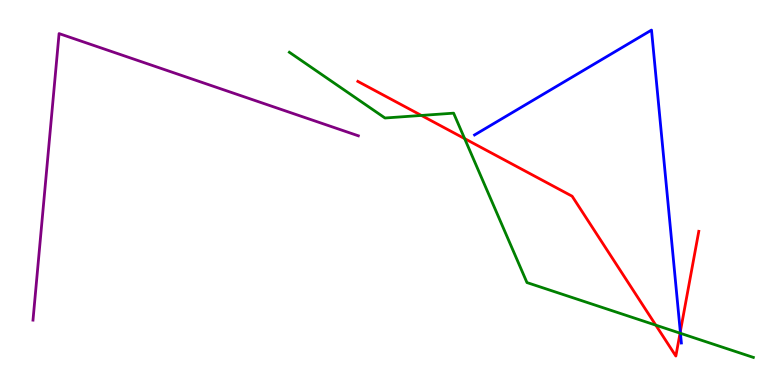[{'lines': ['blue', 'red'], 'intersections': [{'x': 8.78, 'y': 1.38}]}, {'lines': ['green', 'red'], 'intersections': [{'x': 5.44, 'y': 7.0}, {'x': 6.0, 'y': 6.4}, {'x': 8.46, 'y': 1.55}, {'x': 8.77, 'y': 1.35}]}, {'lines': ['purple', 'red'], 'intersections': []}, {'lines': ['blue', 'green'], 'intersections': [{'x': 8.78, 'y': 1.34}]}, {'lines': ['blue', 'purple'], 'intersections': []}, {'lines': ['green', 'purple'], 'intersections': []}]